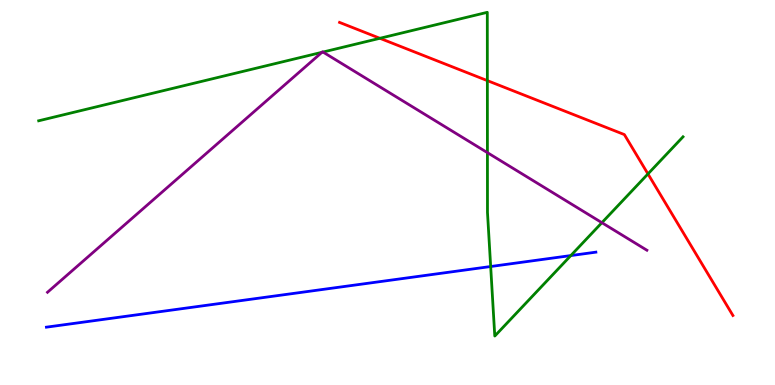[{'lines': ['blue', 'red'], 'intersections': []}, {'lines': ['green', 'red'], 'intersections': [{'x': 4.9, 'y': 9.01}, {'x': 6.29, 'y': 7.91}, {'x': 8.36, 'y': 5.48}]}, {'lines': ['purple', 'red'], 'intersections': []}, {'lines': ['blue', 'green'], 'intersections': [{'x': 6.33, 'y': 3.08}, {'x': 7.37, 'y': 3.36}]}, {'lines': ['blue', 'purple'], 'intersections': []}, {'lines': ['green', 'purple'], 'intersections': [{'x': 4.15, 'y': 8.64}, {'x': 4.17, 'y': 8.65}, {'x': 6.29, 'y': 6.04}, {'x': 7.77, 'y': 4.22}]}]